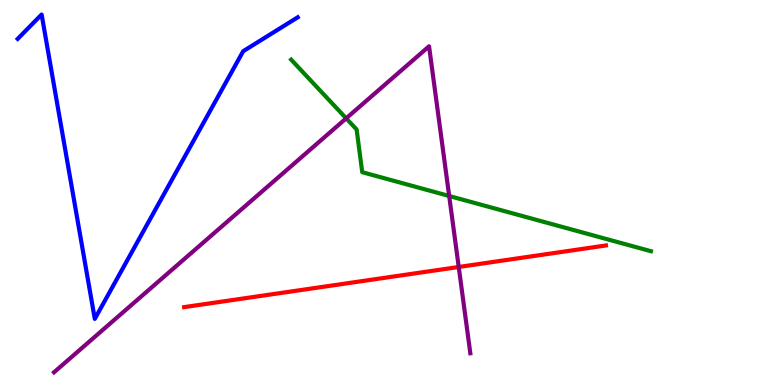[{'lines': ['blue', 'red'], 'intersections': []}, {'lines': ['green', 'red'], 'intersections': []}, {'lines': ['purple', 'red'], 'intersections': [{'x': 5.92, 'y': 3.07}]}, {'lines': ['blue', 'green'], 'intersections': []}, {'lines': ['blue', 'purple'], 'intersections': []}, {'lines': ['green', 'purple'], 'intersections': [{'x': 4.47, 'y': 6.93}, {'x': 5.8, 'y': 4.91}]}]